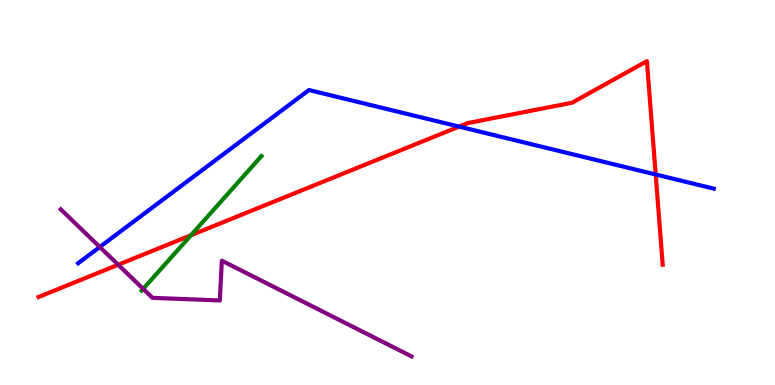[{'lines': ['blue', 'red'], 'intersections': [{'x': 5.92, 'y': 6.71}, {'x': 8.46, 'y': 5.47}]}, {'lines': ['green', 'red'], 'intersections': [{'x': 2.46, 'y': 3.89}]}, {'lines': ['purple', 'red'], 'intersections': [{'x': 1.52, 'y': 3.12}]}, {'lines': ['blue', 'green'], 'intersections': []}, {'lines': ['blue', 'purple'], 'intersections': [{'x': 1.29, 'y': 3.58}]}, {'lines': ['green', 'purple'], 'intersections': [{'x': 1.85, 'y': 2.5}]}]